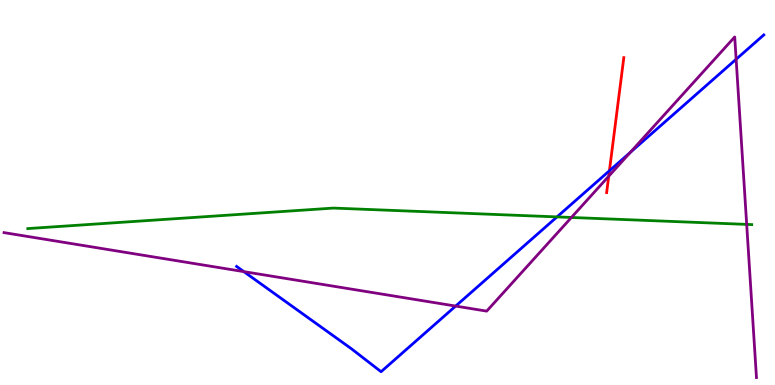[{'lines': ['blue', 'red'], 'intersections': [{'x': 7.86, 'y': 5.56}]}, {'lines': ['green', 'red'], 'intersections': []}, {'lines': ['purple', 'red'], 'intersections': [{'x': 7.85, 'y': 5.42}]}, {'lines': ['blue', 'green'], 'intersections': [{'x': 7.19, 'y': 4.37}]}, {'lines': ['blue', 'purple'], 'intersections': [{'x': 3.15, 'y': 2.94}, {'x': 5.88, 'y': 2.05}, {'x': 8.13, 'y': 6.04}, {'x': 9.5, 'y': 8.46}]}, {'lines': ['green', 'purple'], 'intersections': [{'x': 7.37, 'y': 4.35}, {'x': 9.63, 'y': 4.17}]}]